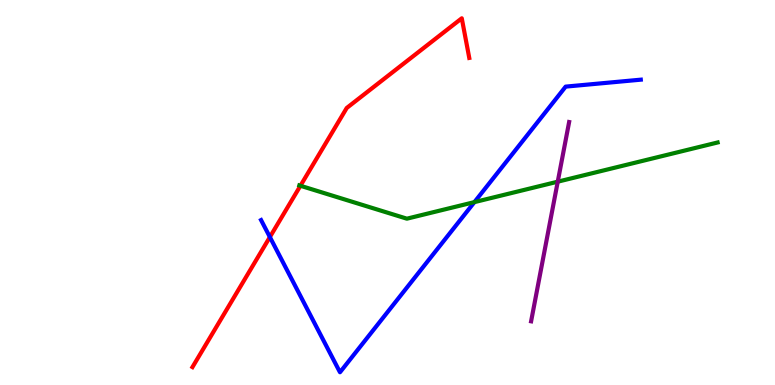[{'lines': ['blue', 'red'], 'intersections': [{'x': 3.48, 'y': 3.84}]}, {'lines': ['green', 'red'], 'intersections': [{'x': 3.88, 'y': 5.18}]}, {'lines': ['purple', 'red'], 'intersections': []}, {'lines': ['blue', 'green'], 'intersections': [{'x': 6.12, 'y': 4.75}]}, {'lines': ['blue', 'purple'], 'intersections': []}, {'lines': ['green', 'purple'], 'intersections': [{'x': 7.2, 'y': 5.28}]}]